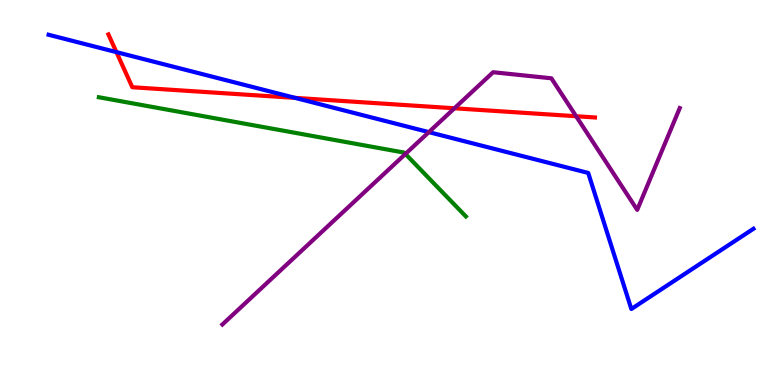[{'lines': ['blue', 'red'], 'intersections': [{'x': 1.5, 'y': 8.65}, {'x': 3.81, 'y': 7.46}]}, {'lines': ['green', 'red'], 'intersections': []}, {'lines': ['purple', 'red'], 'intersections': [{'x': 5.86, 'y': 7.19}, {'x': 7.43, 'y': 6.98}]}, {'lines': ['blue', 'green'], 'intersections': []}, {'lines': ['blue', 'purple'], 'intersections': [{'x': 5.53, 'y': 6.57}]}, {'lines': ['green', 'purple'], 'intersections': [{'x': 5.23, 'y': 6.0}]}]